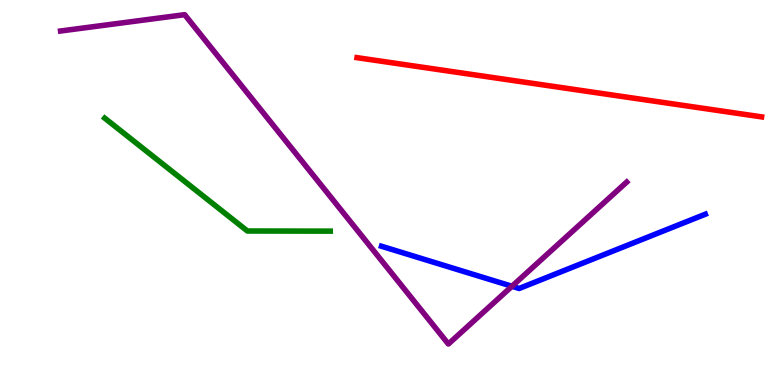[{'lines': ['blue', 'red'], 'intersections': []}, {'lines': ['green', 'red'], 'intersections': []}, {'lines': ['purple', 'red'], 'intersections': []}, {'lines': ['blue', 'green'], 'intersections': []}, {'lines': ['blue', 'purple'], 'intersections': [{'x': 6.61, 'y': 2.56}]}, {'lines': ['green', 'purple'], 'intersections': []}]